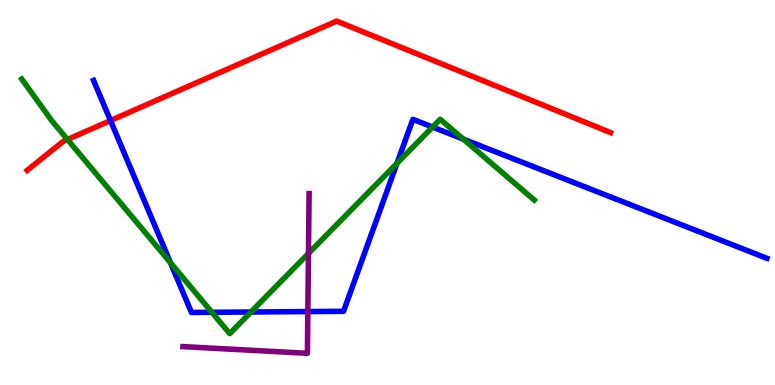[{'lines': ['blue', 'red'], 'intersections': [{'x': 1.43, 'y': 6.87}]}, {'lines': ['green', 'red'], 'intersections': [{'x': 0.871, 'y': 6.38}]}, {'lines': ['purple', 'red'], 'intersections': []}, {'lines': ['blue', 'green'], 'intersections': [{'x': 2.2, 'y': 3.18}, {'x': 2.73, 'y': 1.89}, {'x': 3.24, 'y': 1.9}, {'x': 5.12, 'y': 5.76}, {'x': 5.58, 'y': 6.7}, {'x': 5.98, 'y': 6.39}]}, {'lines': ['blue', 'purple'], 'intersections': [{'x': 3.97, 'y': 1.91}]}, {'lines': ['green', 'purple'], 'intersections': [{'x': 3.98, 'y': 3.42}]}]